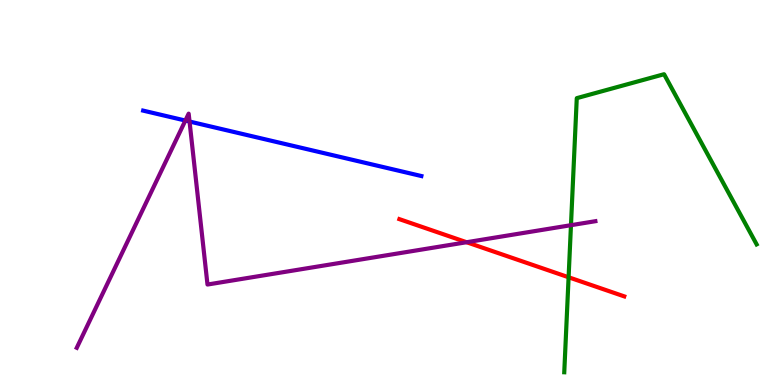[{'lines': ['blue', 'red'], 'intersections': []}, {'lines': ['green', 'red'], 'intersections': [{'x': 7.34, 'y': 2.8}]}, {'lines': ['purple', 'red'], 'intersections': [{'x': 6.02, 'y': 3.71}]}, {'lines': ['blue', 'green'], 'intersections': []}, {'lines': ['blue', 'purple'], 'intersections': [{'x': 2.39, 'y': 6.87}, {'x': 2.45, 'y': 6.84}]}, {'lines': ['green', 'purple'], 'intersections': [{'x': 7.37, 'y': 4.15}]}]